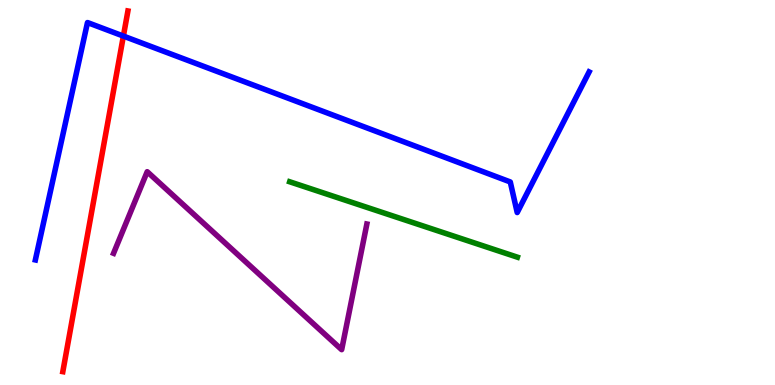[{'lines': ['blue', 'red'], 'intersections': [{'x': 1.59, 'y': 9.06}]}, {'lines': ['green', 'red'], 'intersections': []}, {'lines': ['purple', 'red'], 'intersections': []}, {'lines': ['blue', 'green'], 'intersections': []}, {'lines': ['blue', 'purple'], 'intersections': []}, {'lines': ['green', 'purple'], 'intersections': []}]